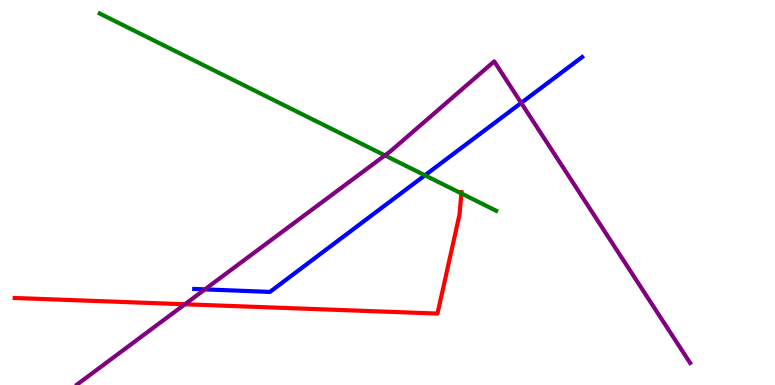[{'lines': ['blue', 'red'], 'intersections': []}, {'lines': ['green', 'red'], 'intersections': [{'x': 5.95, 'y': 4.98}]}, {'lines': ['purple', 'red'], 'intersections': [{'x': 2.39, 'y': 2.1}]}, {'lines': ['blue', 'green'], 'intersections': [{'x': 5.48, 'y': 5.45}]}, {'lines': ['blue', 'purple'], 'intersections': [{'x': 2.64, 'y': 2.48}, {'x': 6.73, 'y': 7.33}]}, {'lines': ['green', 'purple'], 'intersections': [{'x': 4.97, 'y': 5.96}]}]